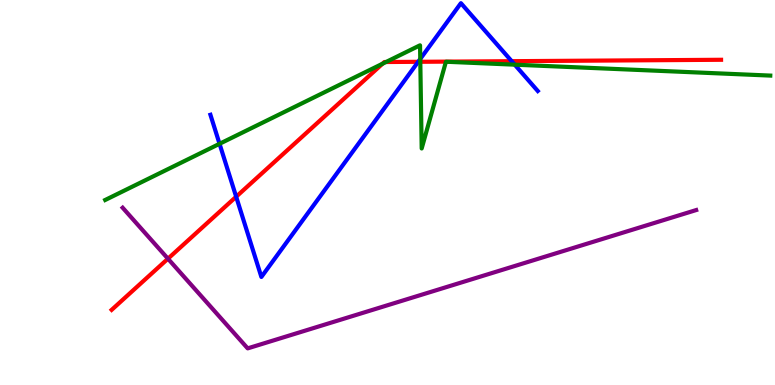[{'lines': ['blue', 'red'], 'intersections': [{'x': 3.05, 'y': 4.89}, {'x': 5.4, 'y': 8.39}, {'x': 6.6, 'y': 8.41}]}, {'lines': ['green', 'red'], 'intersections': [{'x': 4.94, 'y': 8.34}, {'x': 4.98, 'y': 8.39}, {'x': 5.42, 'y': 8.4}]}, {'lines': ['purple', 'red'], 'intersections': [{'x': 2.17, 'y': 3.28}]}, {'lines': ['blue', 'green'], 'intersections': [{'x': 2.83, 'y': 6.26}, {'x': 5.42, 'y': 8.47}, {'x': 6.64, 'y': 8.32}]}, {'lines': ['blue', 'purple'], 'intersections': []}, {'lines': ['green', 'purple'], 'intersections': []}]